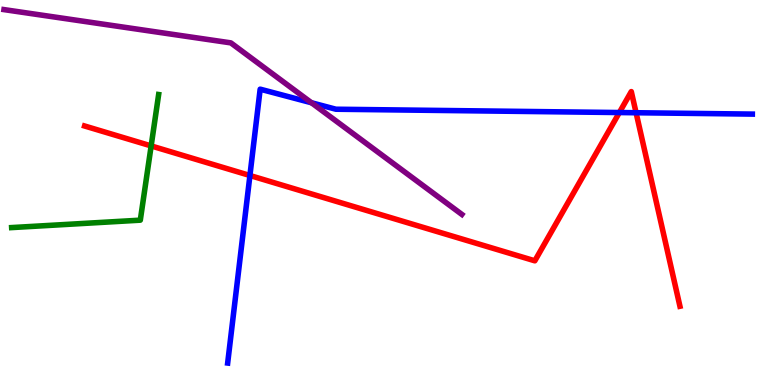[{'lines': ['blue', 'red'], 'intersections': [{'x': 3.22, 'y': 5.44}, {'x': 7.99, 'y': 7.08}, {'x': 8.21, 'y': 7.07}]}, {'lines': ['green', 'red'], 'intersections': [{'x': 1.95, 'y': 6.21}]}, {'lines': ['purple', 'red'], 'intersections': []}, {'lines': ['blue', 'green'], 'intersections': []}, {'lines': ['blue', 'purple'], 'intersections': [{'x': 4.02, 'y': 7.33}]}, {'lines': ['green', 'purple'], 'intersections': []}]